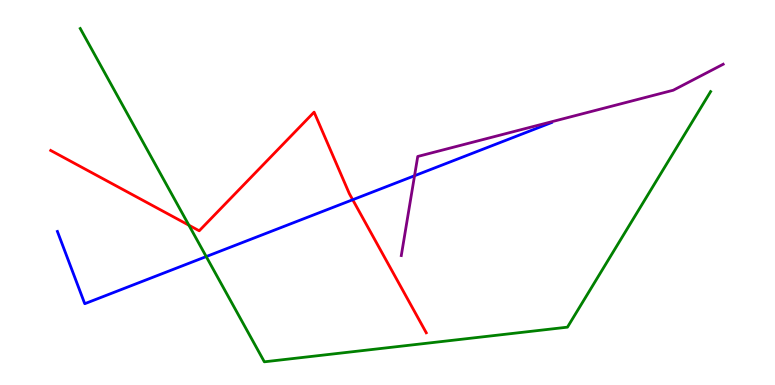[{'lines': ['blue', 'red'], 'intersections': [{'x': 4.55, 'y': 4.81}]}, {'lines': ['green', 'red'], 'intersections': [{'x': 2.44, 'y': 4.15}]}, {'lines': ['purple', 'red'], 'intersections': []}, {'lines': ['blue', 'green'], 'intersections': [{'x': 2.66, 'y': 3.34}]}, {'lines': ['blue', 'purple'], 'intersections': [{'x': 5.35, 'y': 5.44}]}, {'lines': ['green', 'purple'], 'intersections': []}]